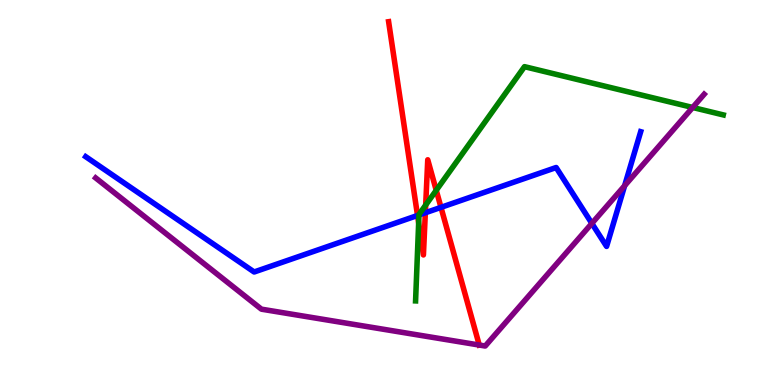[{'lines': ['blue', 'red'], 'intersections': [{'x': 5.39, 'y': 4.4}, {'x': 5.49, 'y': 4.47}, {'x': 5.69, 'y': 4.61}]}, {'lines': ['green', 'red'], 'intersections': [{'x': 5.4, 'y': 4.21}, {'x': 5.49, 'y': 4.67}, {'x': 5.63, 'y': 5.06}]}, {'lines': ['purple', 'red'], 'intersections': [{'x': 6.18, 'y': 1.04}]}, {'lines': ['blue', 'green'], 'intersections': [{'x': 5.41, 'y': 4.42}]}, {'lines': ['blue', 'purple'], 'intersections': [{'x': 7.64, 'y': 4.2}, {'x': 8.06, 'y': 5.18}]}, {'lines': ['green', 'purple'], 'intersections': [{'x': 8.94, 'y': 7.21}]}]